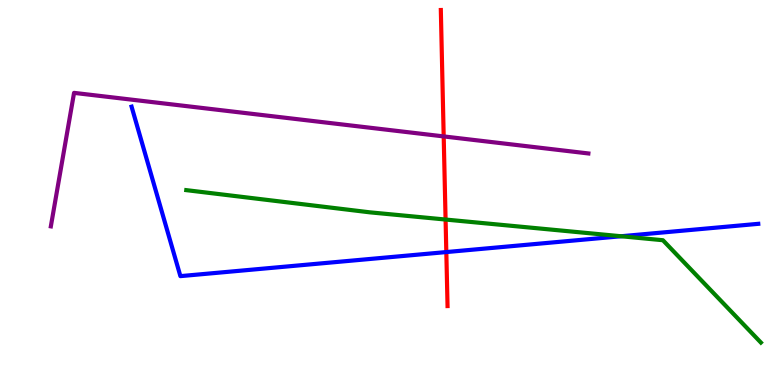[{'lines': ['blue', 'red'], 'intersections': [{'x': 5.76, 'y': 3.45}]}, {'lines': ['green', 'red'], 'intersections': [{'x': 5.75, 'y': 4.3}]}, {'lines': ['purple', 'red'], 'intersections': [{'x': 5.73, 'y': 6.46}]}, {'lines': ['blue', 'green'], 'intersections': [{'x': 8.01, 'y': 3.86}]}, {'lines': ['blue', 'purple'], 'intersections': []}, {'lines': ['green', 'purple'], 'intersections': []}]